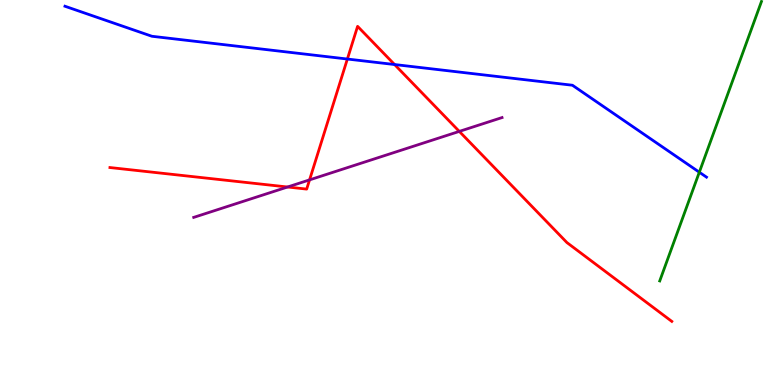[{'lines': ['blue', 'red'], 'intersections': [{'x': 4.48, 'y': 8.47}, {'x': 5.09, 'y': 8.32}]}, {'lines': ['green', 'red'], 'intersections': []}, {'lines': ['purple', 'red'], 'intersections': [{'x': 3.71, 'y': 5.14}, {'x': 3.99, 'y': 5.33}, {'x': 5.93, 'y': 6.59}]}, {'lines': ['blue', 'green'], 'intersections': [{'x': 9.02, 'y': 5.53}]}, {'lines': ['blue', 'purple'], 'intersections': []}, {'lines': ['green', 'purple'], 'intersections': []}]